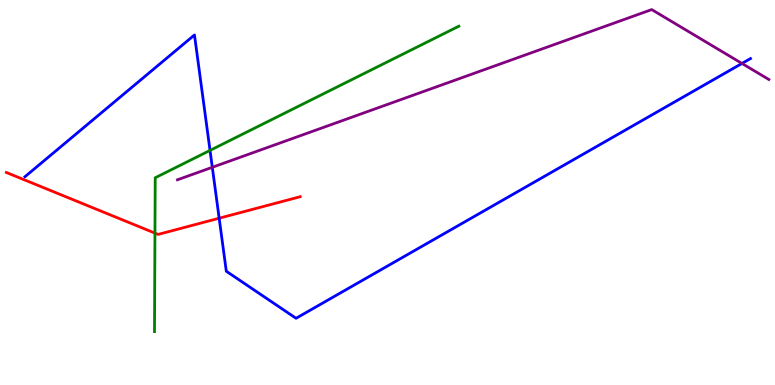[{'lines': ['blue', 'red'], 'intersections': [{'x': 2.83, 'y': 4.33}]}, {'lines': ['green', 'red'], 'intersections': [{'x': 2.0, 'y': 3.95}]}, {'lines': ['purple', 'red'], 'intersections': []}, {'lines': ['blue', 'green'], 'intersections': [{'x': 2.71, 'y': 6.09}]}, {'lines': ['blue', 'purple'], 'intersections': [{'x': 2.74, 'y': 5.65}, {'x': 9.57, 'y': 8.35}]}, {'lines': ['green', 'purple'], 'intersections': []}]